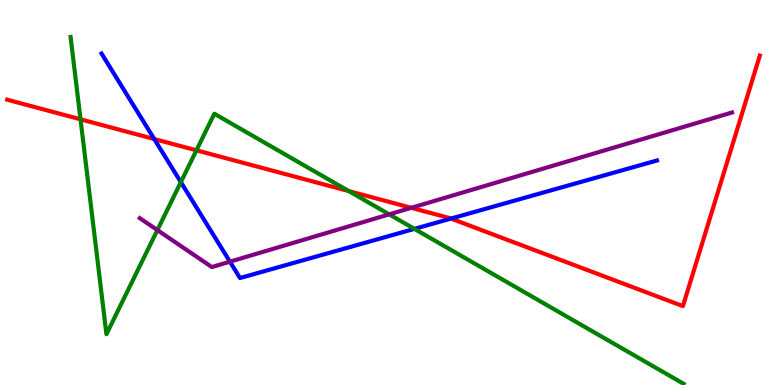[{'lines': ['blue', 'red'], 'intersections': [{'x': 1.99, 'y': 6.39}, {'x': 5.82, 'y': 4.32}]}, {'lines': ['green', 'red'], 'intersections': [{'x': 1.04, 'y': 6.9}, {'x': 2.53, 'y': 6.1}, {'x': 4.5, 'y': 5.04}]}, {'lines': ['purple', 'red'], 'intersections': [{'x': 5.31, 'y': 4.6}]}, {'lines': ['blue', 'green'], 'intersections': [{'x': 2.33, 'y': 5.27}, {'x': 5.35, 'y': 4.06}]}, {'lines': ['blue', 'purple'], 'intersections': [{'x': 2.97, 'y': 3.2}]}, {'lines': ['green', 'purple'], 'intersections': [{'x': 2.03, 'y': 4.02}, {'x': 5.02, 'y': 4.43}]}]